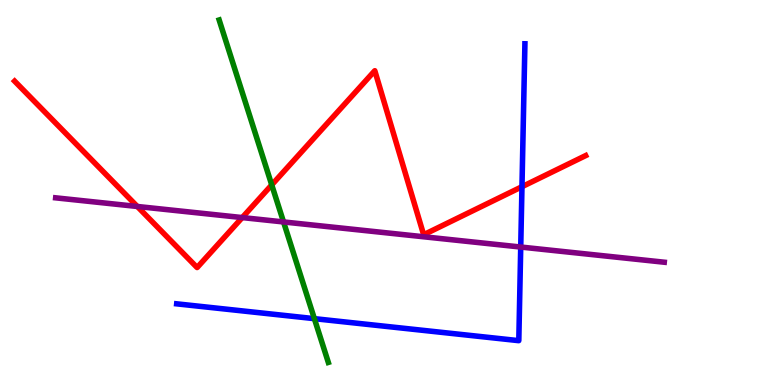[{'lines': ['blue', 'red'], 'intersections': [{'x': 6.74, 'y': 5.15}]}, {'lines': ['green', 'red'], 'intersections': [{'x': 3.51, 'y': 5.2}]}, {'lines': ['purple', 'red'], 'intersections': [{'x': 1.77, 'y': 4.64}, {'x': 3.13, 'y': 4.35}]}, {'lines': ['blue', 'green'], 'intersections': [{'x': 4.06, 'y': 1.72}]}, {'lines': ['blue', 'purple'], 'intersections': [{'x': 6.72, 'y': 3.58}]}, {'lines': ['green', 'purple'], 'intersections': [{'x': 3.66, 'y': 4.24}]}]